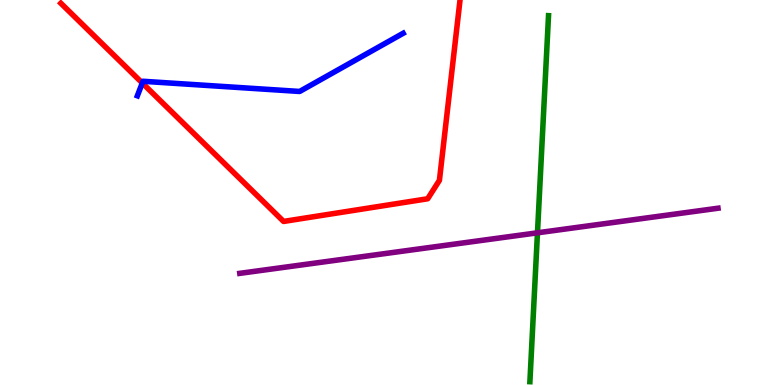[{'lines': ['blue', 'red'], 'intersections': [{'x': 1.84, 'y': 7.84}]}, {'lines': ['green', 'red'], 'intersections': []}, {'lines': ['purple', 'red'], 'intersections': []}, {'lines': ['blue', 'green'], 'intersections': []}, {'lines': ['blue', 'purple'], 'intersections': []}, {'lines': ['green', 'purple'], 'intersections': [{'x': 6.94, 'y': 3.95}]}]